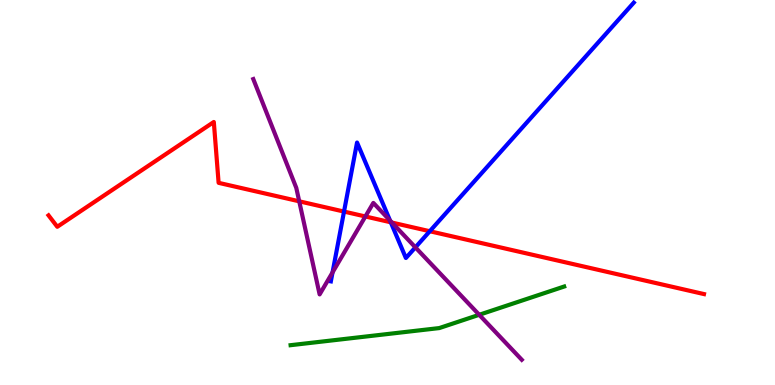[{'lines': ['blue', 'red'], 'intersections': [{'x': 4.44, 'y': 4.5}, {'x': 5.04, 'y': 4.23}, {'x': 5.55, 'y': 3.99}]}, {'lines': ['green', 'red'], 'intersections': []}, {'lines': ['purple', 'red'], 'intersections': [{'x': 3.86, 'y': 4.77}, {'x': 4.71, 'y': 4.38}, {'x': 5.06, 'y': 4.22}]}, {'lines': ['blue', 'green'], 'intersections': []}, {'lines': ['blue', 'purple'], 'intersections': [{'x': 4.29, 'y': 2.92}, {'x': 5.03, 'y': 4.27}, {'x': 5.36, 'y': 3.58}]}, {'lines': ['green', 'purple'], 'intersections': [{'x': 6.18, 'y': 1.82}]}]